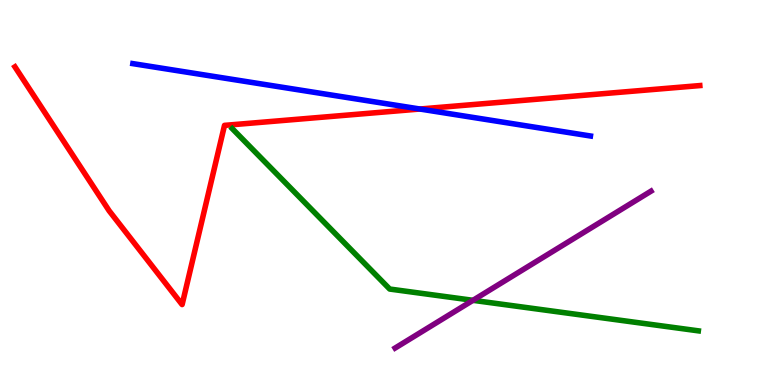[{'lines': ['blue', 'red'], 'intersections': [{'x': 5.42, 'y': 7.17}]}, {'lines': ['green', 'red'], 'intersections': []}, {'lines': ['purple', 'red'], 'intersections': []}, {'lines': ['blue', 'green'], 'intersections': []}, {'lines': ['blue', 'purple'], 'intersections': []}, {'lines': ['green', 'purple'], 'intersections': [{'x': 6.1, 'y': 2.2}]}]